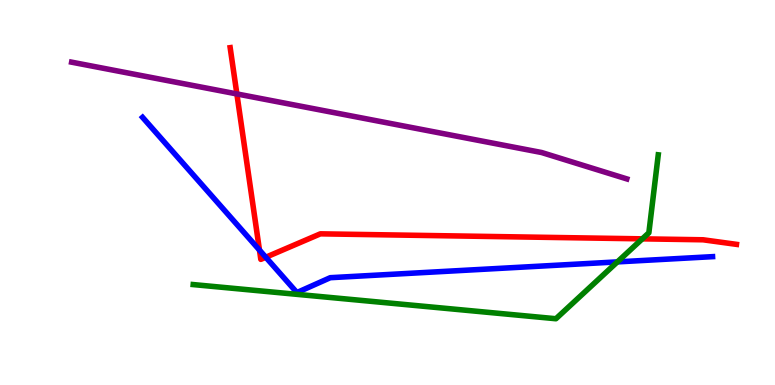[{'lines': ['blue', 'red'], 'intersections': [{'x': 3.35, 'y': 3.5}, {'x': 3.43, 'y': 3.32}]}, {'lines': ['green', 'red'], 'intersections': [{'x': 8.29, 'y': 3.8}]}, {'lines': ['purple', 'red'], 'intersections': [{'x': 3.06, 'y': 7.56}]}, {'lines': ['blue', 'green'], 'intersections': [{'x': 7.97, 'y': 3.2}]}, {'lines': ['blue', 'purple'], 'intersections': []}, {'lines': ['green', 'purple'], 'intersections': []}]